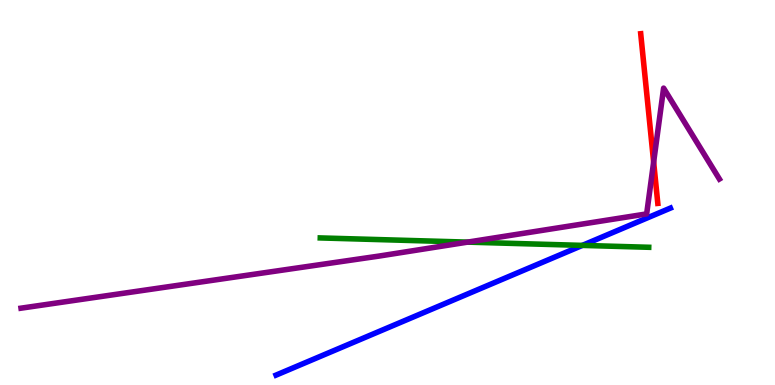[{'lines': ['blue', 'red'], 'intersections': []}, {'lines': ['green', 'red'], 'intersections': []}, {'lines': ['purple', 'red'], 'intersections': [{'x': 8.43, 'y': 5.79}]}, {'lines': ['blue', 'green'], 'intersections': [{'x': 7.51, 'y': 3.63}]}, {'lines': ['blue', 'purple'], 'intersections': []}, {'lines': ['green', 'purple'], 'intersections': [{'x': 6.03, 'y': 3.71}]}]